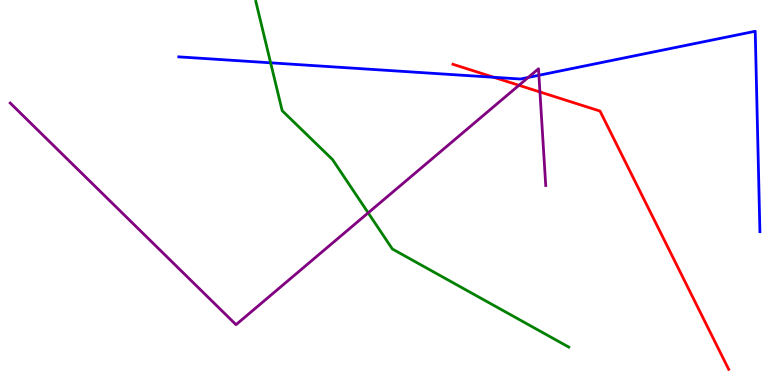[{'lines': ['blue', 'red'], 'intersections': [{'x': 6.37, 'y': 7.99}]}, {'lines': ['green', 'red'], 'intersections': []}, {'lines': ['purple', 'red'], 'intersections': [{'x': 6.7, 'y': 7.78}, {'x': 6.97, 'y': 7.61}]}, {'lines': ['blue', 'green'], 'intersections': [{'x': 3.49, 'y': 8.37}]}, {'lines': ['blue', 'purple'], 'intersections': [{'x': 6.82, 'y': 7.99}, {'x': 6.95, 'y': 8.04}]}, {'lines': ['green', 'purple'], 'intersections': [{'x': 4.75, 'y': 4.47}]}]